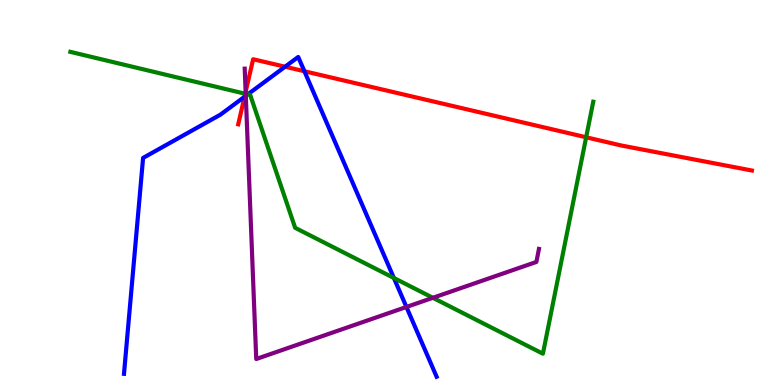[{'lines': ['blue', 'red'], 'intersections': [{'x': 3.16, 'y': 7.49}, {'x': 3.68, 'y': 8.27}, {'x': 3.93, 'y': 8.15}]}, {'lines': ['green', 'red'], 'intersections': [{'x': 3.16, 'y': 7.56}, {'x': 7.56, 'y': 6.43}]}, {'lines': ['purple', 'red'], 'intersections': [{'x': 3.17, 'y': 7.61}]}, {'lines': ['blue', 'green'], 'intersections': [{'x': 3.2, 'y': 7.55}, {'x': 5.08, 'y': 2.78}]}, {'lines': ['blue', 'purple'], 'intersections': [{'x': 3.17, 'y': 7.51}, {'x': 5.24, 'y': 2.03}]}, {'lines': ['green', 'purple'], 'intersections': [{'x': 3.17, 'y': 7.56}, {'x': 5.59, 'y': 2.26}]}]